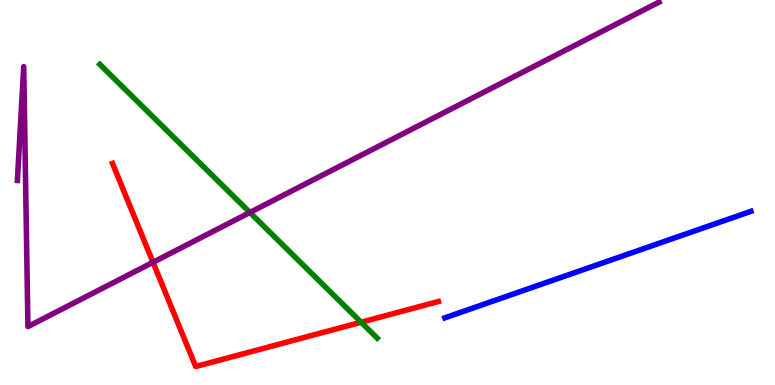[{'lines': ['blue', 'red'], 'intersections': []}, {'lines': ['green', 'red'], 'intersections': [{'x': 4.66, 'y': 1.63}]}, {'lines': ['purple', 'red'], 'intersections': [{'x': 1.97, 'y': 3.19}]}, {'lines': ['blue', 'green'], 'intersections': []}, {'lines': ['blue', 'purple'], 'intersections': []}, {'lines': ['green', 'purple'], 'intersections': [{'x': 3.22, 'y': 4.48}]}]